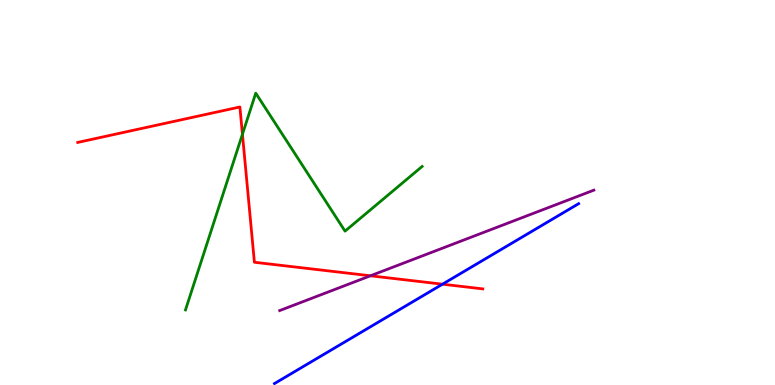[{'lines': ['blue', 'red'], 'intersections': [{'x': 5.71, 'y': 2.62}]}, {'lines': ['green', 'red'], 'intersections': [{'x': 3.13, 'y': 6.51}]}, {'lines': ['purple', 'red'], 'intersections': [{'x': 4.78, 'y': 2.84}]}, {'lines': ['blue', 'green'], 'intersections': []}, {'lines': ['blue', 'purple'], 'intersections': []}, {'lines': ['green', 'purple'], 'intersections': []}]